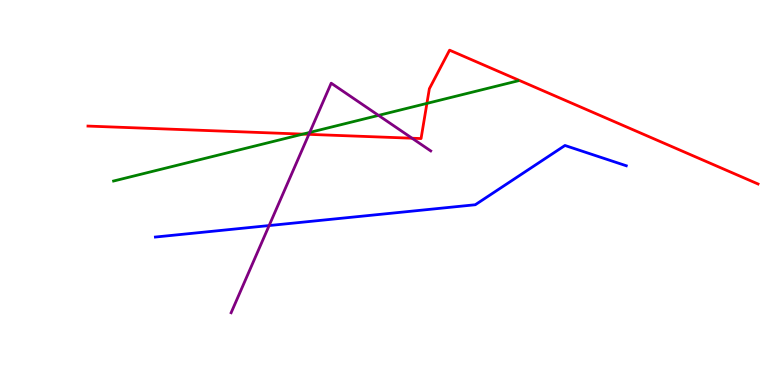[{'lines': ['blue', 'red'], 'intersections': []}, {'lines': ['green', 'red'], 'intersections': [{'x': 3.91, 'y': 6.52}, {'x': 5.51, 'y': 7.31}]}, {'lines': ['purple', 'red'], 'intersections': [{'x': 3.99, 'y': 6.51}, {'x': 5.32, 'y': 6.41}]}, {'lines': ['blue', 'green'], 'intersections': []}, {'lines': ['blue', 'purple'], 'intersections': [{'x': 3.47, 'y': 4.14}]}, {'lines': ['green', 'purple'], 'intersections': [{'x': 4.0, 'y': 6.56}, {'x': 4.88, 'y': 7.0}]}]